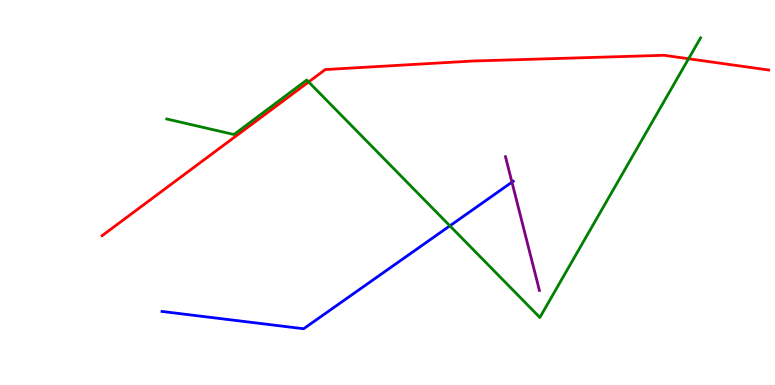[{'lines': ['blue', 'red'], 'intersections': []}, {'lines': ['green', 'red'], 'intersections': [{'x': 3.98, 'y': 7.87}, {'x': 8.88, 'y': 8.47}]}, {'lines': ['purple', 'red'], 'intersections': []}, {'lines': ['blue', 'green'], 'intersections': [{'x': 5.81, 'y': 4.13}]}, {'lines': ['blue', 'purple'], 'intersections': [{'x': 6.61, 'y': 5.27}]}, {'lines': ['green', 'purple'], 'intersections': []}]